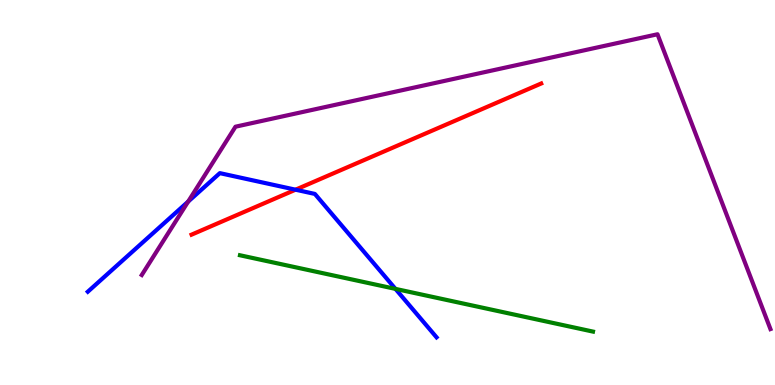[{'lines': ['blue', 'red'], 'intersections': [{'x': 3.81, 'y': 5.07}]}, {'lines': ['green', 'red'], 'intersections': []}, {'lines': ['purple', 'red'], 'intersections': []}, {'lines': ['blue', 'green'], 'intersections': [{'x': 5.1, 'y': 2.5}]}, {'lines': ['blue', 'purple'], 'intersections': [{'x': 2.43, 'y': 4.76}]}, {'lines': ['green', 'purple'], 'intersections': []}]